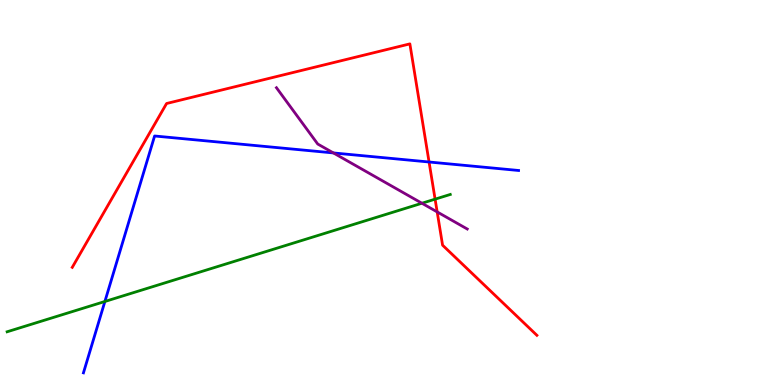[{'lines': ['blue', 'red'], 'intersections': [{'x': 5.54, 'y': 5.79}]}, {'lines': ['green', 'red'], 'intersections': [{'x': 5.61, 'y': 4.83}]}, {'lines': ['purple', 'red'], 'intersections': [{'x': 5.64, 'y': 4.5}]}, {'lines': ['blue', 'green'], 'intersections': [{'x': 1.35, 'y': 2.17}]}, {'lines': ['blue', 'purple'], 'intersections': [{'x': 4.3, 'y': 6.03}]}, {'lines': ['green', 'purple'], 'intersections': [{'x': 5.44, 'y': 4.72}]}]